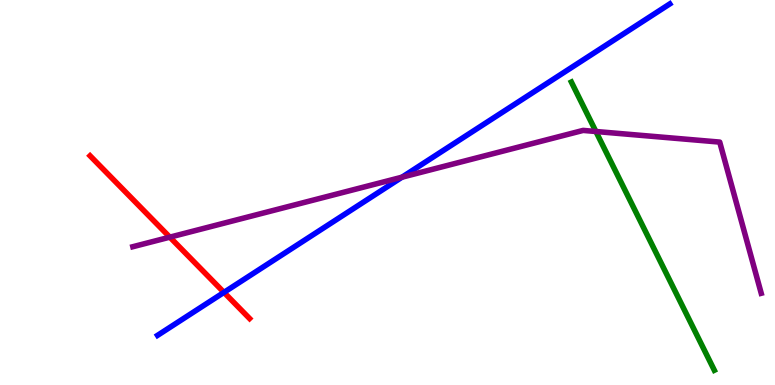[{'lines': ['blue', 'red'], 'intersections': [{'x': 2.89, 'y': 2.41}]}, {'lines': ['green', 'red'], 'intersections': []}, {'lines': ['purple', 'red'], 'intersections': [{'x': 2.19, 'y': 3.84}]}, {'lines': ['blue', 'green'], 'intersections': []}, {'lines': ['blue', 'purple'], 'intersections': [{'x': 5.19, 'y': 5.4}]}, {'lines': ['green', 'purple'], 'intersections': [{'x': 7.69, 'y': 6.58}]}]